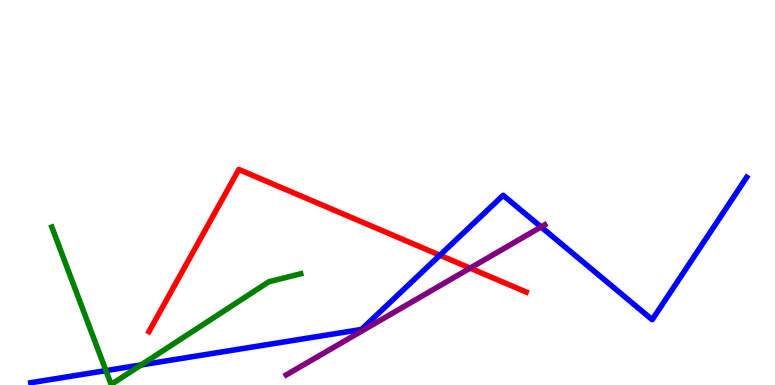[{'lines': ['blue', 'red'], 'intersections': [{'x': 5.68, 'y': 3.37}]}, {'lines': ['green', 'red'], 'intersections': []}, {'lines': ['purple', 'red'], 'intersections': [{'x': 6.07, 'y': 3.04}]}, {'lines': ['blue', 'green'], 'intersections': [{'x': 1.37, 'y': 0.374}, {'x': 1.82, 'y': 0.521}]}, {'lines': ['blue', 'purple'], 'intersections': [{'x': 6.98, 'y': 4.11}]}, {'lines': ['green', 'purple'], 'intersections': []}]